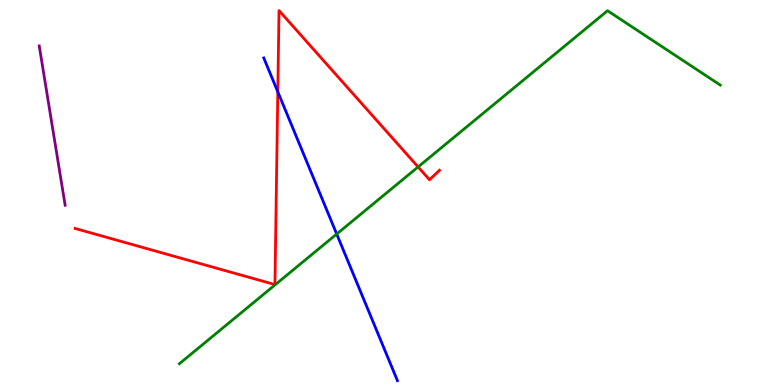[{'lines': ['blue', 'red'], 'intersections': [{'x': 3.58, 'y': 7.62}]}, {'lines': ['green', 'red'], 'intersections': [{'x': 5.39, 'y': 5.66}]}, {'lines': ['purple', 'red'], 'intersections': []}, {'lines': ['blue', 'green'], 'intersections': [{'x': 4.34, 'y': 3.92}]}, {'lines': ['blue', 'purple'], 'intersections': []}, {'lines': ['green', 'purple'], 'intersections': []}]